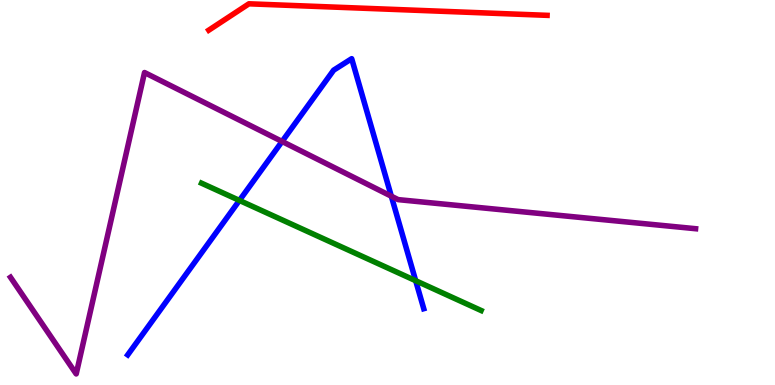[{'lines': ['blue', 'red'], 'intersections': []}, {'lines': ['green', 'red'], 'intersections': []}, {'lines': ['purple', 'red'], 'intersections': []}, {'lines': ['blue', 'green'], 'intersections': [{'x': 3.09, 'y': 4.79}, {'x': 5.36, 'y': 2.71}]}, {'lines': ['blue', 'purple'], 'intersections': [{'x': 3.64, 'y': 6.33}, {'x': 5.05, 'y': 4.9}]}, {'lines': ['green', 'purple'], 'intersections': []}]